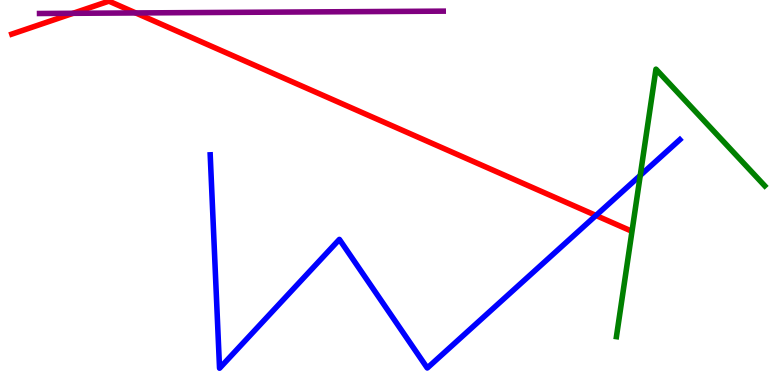[{'lines': ['blue', 'red'], 'intersections': [{'x': 7.69, 'y': 4.4}]}, {'lines': ['green', 'red'], 'intersections': []}, {'lines': ['purple', 'red'], 'intersections': [{'x': 0.943, 'y': 9.65}, {'x': 1.75, 'y': 9.66}]}, {'lines': ['blue', 'green'], 'intersections': [{'x': 8.26, 'y': 5.44}]}, {'lines': ['blue', 'purple'], 'intersections': []}, {'lines': ['green', 'purple'], 'intersections': []}]